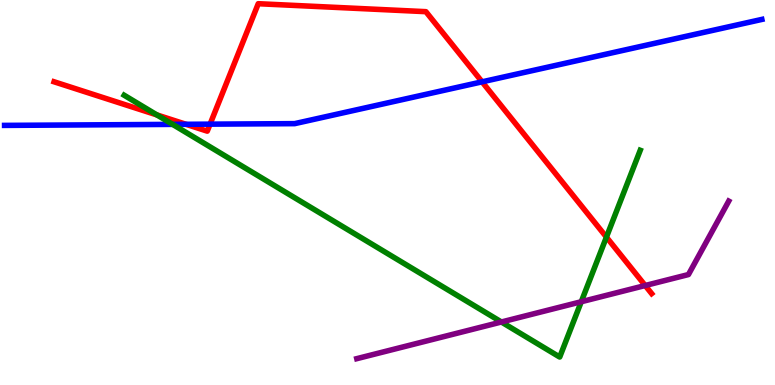[{'lines': ['blue', 'red'], 'intersections': [{'x': 2.4, 'y': 6.77}, {'x': 2.71, 'y': 6.78}, {'x': 6.22, 'y': 7.87}]}, {'lines': ['green', 'red'], 'intersections': [{'x': 2.02, 'y': 7.02}, {'x': 7.82, 'y': 3.84}]}, {'lines': ['purple', 'red'], 'intersections': [{'x': 8.33, 'y': 2.58}]}, {'lines': ['blue', 'green'], 'intersections': [{'x': 2.23, 'y': 6.77}]}, {'lines': ['blue', 'purple'], 'intersections': []}, {'lines': ['green', 'purple'], 'intersections': [{'x': 6.47, 'y': 1.64}, {'x': 7.5, 'y': 2.16}]}]